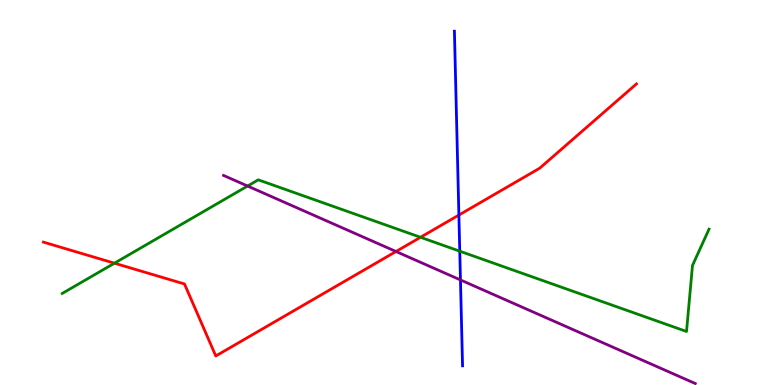[{'lines': ['blue', 'red'], 'intersections': [{'x': 5.92, 'y': 4.41}]}, {'lines': ['green', 'red'], 'intersections': [{'x': 1.48, 'y': 3.16}, {'x': 5.43, 'y': 3.84}]}, {'lines': ['purple', 'red'], 'intersections': [{'x': 5.11, 'y': 3.47}]}, {'lines': ['blue', 'green'], 'intersections': [{'x': 5.93, 'y': 3.48}]}, {'lines': ['blue', 'purple'], 'intersections': [{'x': 5.94, 'y': 2.73}]}, {'lines': ['green', 'purple'], 'intersections': [{'x': 3.19, 'y': 5.17}]}]